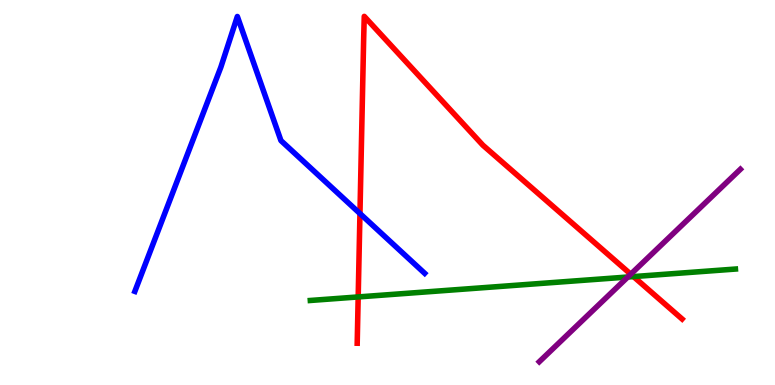[{'lines': ['blue', 'red'], 'intersections': [{'x': 4.64, 'y': 4.45}]}, {'lines': ['green', 'red'], 'intersections': [{'x': 4.62, 'y': 2.29}, {'x': 8.17, 'y': 2.82}]}, {'lines': ['purple', 'red'], 'intersections': [{'x': 8.14, 'y': 2.88}]}, {'lines': ['blue', 'green'], 'intersections': []}, {'lines': ['blue', 'purple'], 'intersections': []}, {'lines': ['green', 'purple'], 'intersections': [{'x': 8.1, 'y': 2.81}]}]